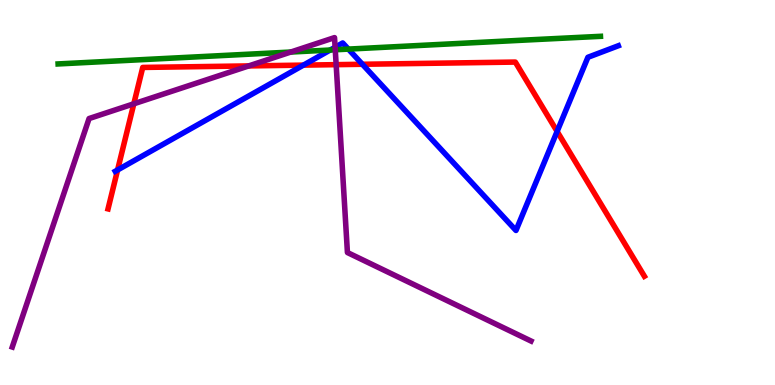[{'lines': ['blue', 'red'], 'intersections': [{'x': 1.52, 'y': 5.59}, {'x': 3.92, 'y': 8.31}, {'x': 4.68, 'y': 8.33}, {'x': 7.19, 'y': 6.59}]}, {'lines': ['green', 'red'], 'intersections': []}, {'lines': ['purple', 'red'], 'intersections': [{'x': 1.73, 'y': 7.3}, {'x': 3.21, 'y': 8.29}, {'x': 4.34, 'y': 8.32}]}, {'lines': ['blue', 'green'], 'intersections': [{'x': 4.26, 'y': 8.7}, {'x': 4.5, 'y': 8.72}]}, {'lines': ['blue', 'purple'], 'intersections': [{'x': 4.32, 'y': 8.77}]}, {'lines': ['green', 'purple'], 'intersections': [{'x': 3.75, 'y': 8.65}, {'x': 4.33, 'y': 8.71}]}]